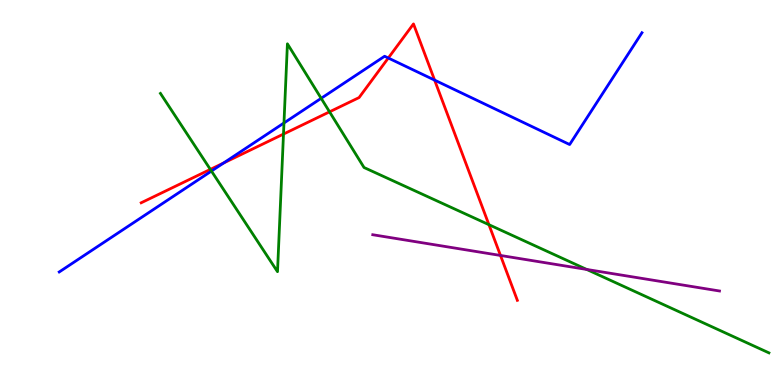[{'lines': ['blue', 'red'], 'intersections': [{'x': 2.89, 'y': 5.77}, {'x': 5.01, 'y': 8.49}, {'x': 5.61, 'y': 7.92}]}, {'lines': ['green', 'red'], 'intersections': [{'x': 2.71, 'y': 5.6}, {'x': 3.66, 'y': 6.52}, {'x': 4.25, 'y': 7.1}, {'x': 6.31, 'y': 4.16}]}, {'lines': ['purple', 'red'], 'intersections': [{'x': 6.46, 'y': 3.36}]}, {'lines': ['blue', 'green'], 'intersections': [{'x': 2.73, 'y': 5.56}, {'x': 3.66, 'y': 6.81}, {'x': 4.14, 'y': 7.45}]}, {'lines': ['blue', 'purple'], 'intersections': []}, {'lines': ['green', 'purple'], 'intersections': [{'x': 7.57, 'y': 3.0}]}]